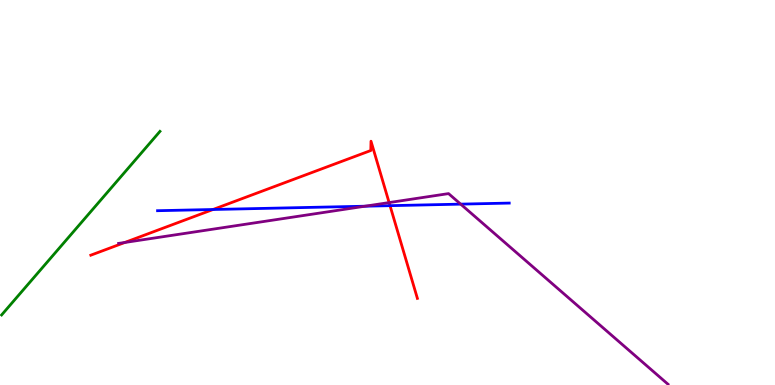[{'lines': ['blue', 'red'], 'intersections': [{'x': 2.75, 'y': 4.56}, {'x': 5.03, 'y': 4.66}]}, {'lines': ['green', 'red'], 'intersections': []}, {'lines': ['purple', 'red'], 'intersections': [{'x': 1.61, 'y': 3.7}, {'x': 5.02, 'y': 4.74}]}, {'lines': ['blue', 'green'], 'intersections': []}, {'lines': ['blue', 'purple'], 'intersections': [{'x': 4.71, 'y': 4.64}, {'x': 5.94, 'y': 4.7}]}, {'lines': ['green', 'purple'], 'intersections': []}]